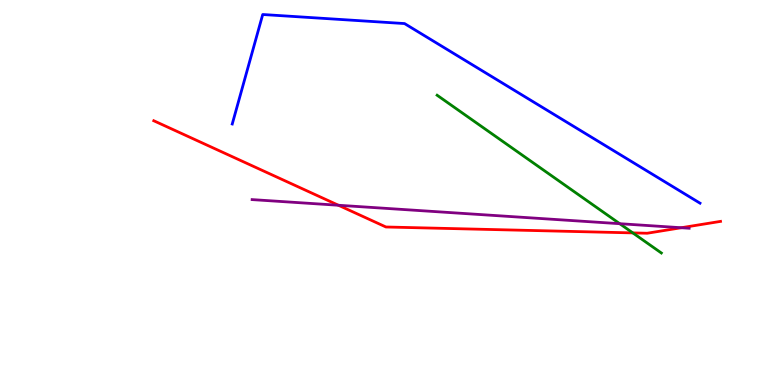[{'lines': ['blue', 'red'], 'intersections': []}, {'lines': ['green', 'red'], 'intersections': [{'x': 8.17, 'y': 3.95}]}, {'lines': ['purple', 'red'], 'intersections': [{'x': 4.37, 'y': 4.67}, {'x': 8.79, 'y': 4.08}]}, {'lines': ['blue', 'green'], 'intersections': []}, {'lines': ['blue', 'purple'], 'intersections': []}, {'lines': ['green', 'purple'], 'intersections': [{'x': 8.0, 'y': 4.19}]}]